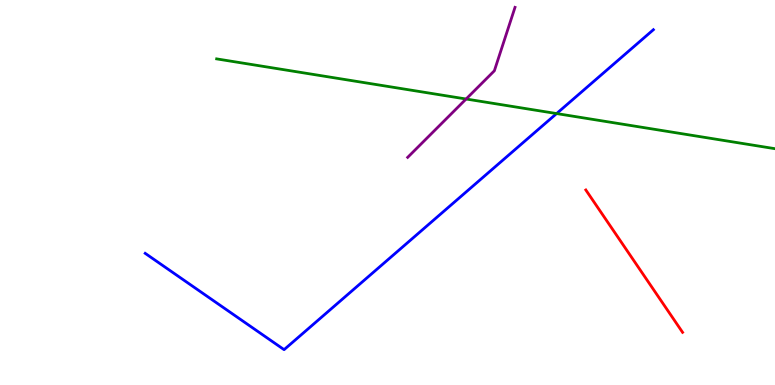[{'lines': ['blue', 'red'], 'intersections': []}, {'lines': ['green', 'red'], 'intersections': []}, {'lines': ['purple', 'red'], 'intersections': []}, {'lines': ['blue', 'green'], 'intersections': [{'x': 7.18, 'y': 7.05}]}, {'lines': ['blue', 'purple'], 'intersections': []}, {'lines': ['green', 'purple'], 'intersections': [{'x': 6.01, 'y': 7.43}]}]